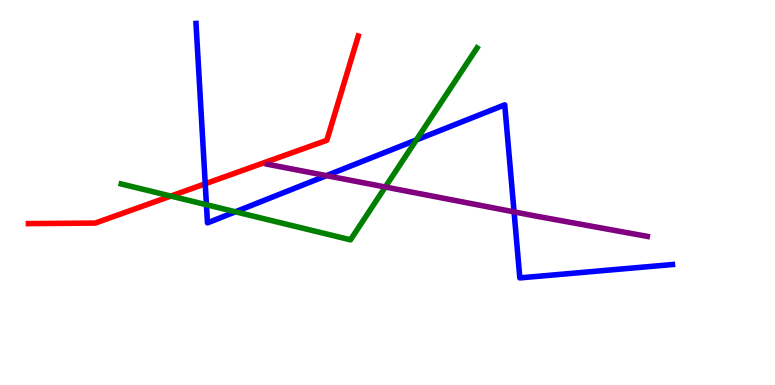[{'lines': ['blue', 'red'], 'intersections': [{'x': 2.65, 'y': 5.23}]}, {'lines': ['green', 'red'], 'intersections': [{'x': 2.2, 'y': 4.91}]}, {'lines': ['purple', 'red'], 'intersections': []}, {'lines': ['blue', 'green'], 'intersections': [{'x': 2.66, 'y': 4.68}, {'x': 3.04, 'y': 4.5}, {'x': 5.37, 'y': 6.37}]}, {'lines': ['blue', 'purple'], 'intersections': [{'x': 4.21, 'y': 5.44}, {'x': 6.63, 'y': 4.5}]}, {'lines': ['green', 'purple'], 'intersections': [{'x': 4.97, 'y': 5.14}]}]